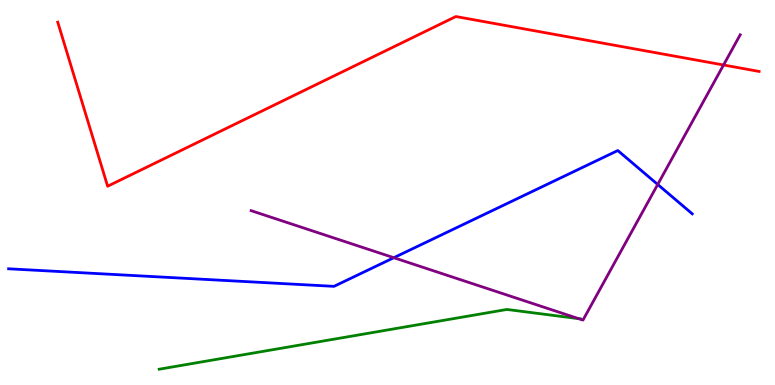[{'lines': ['blue', 'red'], 'intersections': []}, {'lines': ['green', 'red'], 'intersections': []}, {'lines': ['purple', 'red'], 'intersections': [{'x': 9.34, 'y': 8.31}]}, {'lines': ['blue', 'green'], 'intersections': []}, {'lines': ['blue', 'purple'], 'intersections': [{'x': 5.08, 'y': 3.31}, {'x': 8.49, 'y': 5.21}]}, {'lines': ['green', 'purple'], 'intersections': [{'x': 7.47, 'y': 1.72}]}]